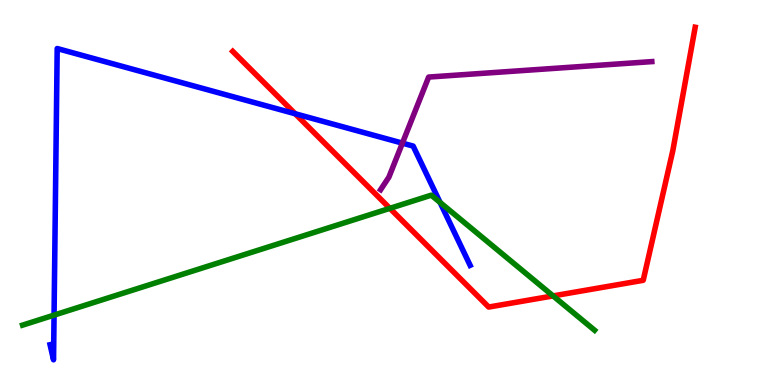[{'lines': ['blue', 'red'], 'intersections': [{'x': 3.81, 'y': 7.05}]}, {'lines': ['green', 'red'], 'intersections': [{'x': 5.03, 'y': 4.59}, {'x': 7.14, 'y': 2.31}]}, {'lines': ['purple', 'red'], 'intersections': []}, {'lines': ['blue', 'green'], 'intersections': [{'x': 0.698, 'y': 1.82}, {'x': 5.68, 'y': 4.74}]}, {'lines': ['blue', 'purple'], 'intersections': [{'x': 5.19, 'y': 6.28}]}, {'lines': ['green', 'purple'], 'intersections': []}]